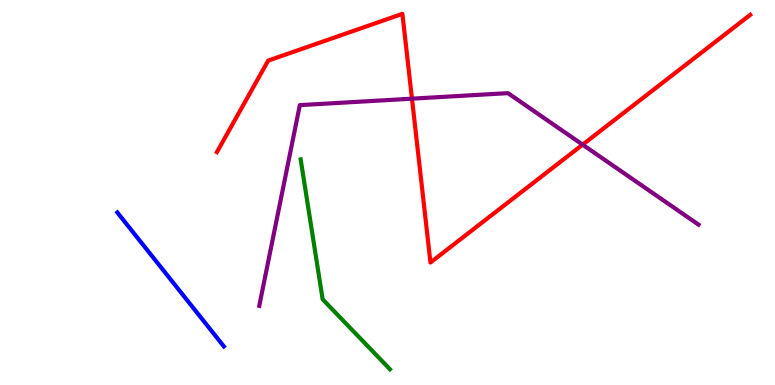[{'lines': ['blue', 'red'], 'intersections': []}, {'lines': ['green', 'red'], 'intersections': []}, {'lines': ['purple', 'red'], 'intersections': [{'x': 5.32, 'y': 7.44}, {'x': 7.52, 'y': 6.24}]}, {'lines': ['blue', 'green'], 'intersections': []}, {'lines': ['blue', 'purple'], 'intersections': []}, {'lines': ['green', 'purple'], 'intersections': []}]